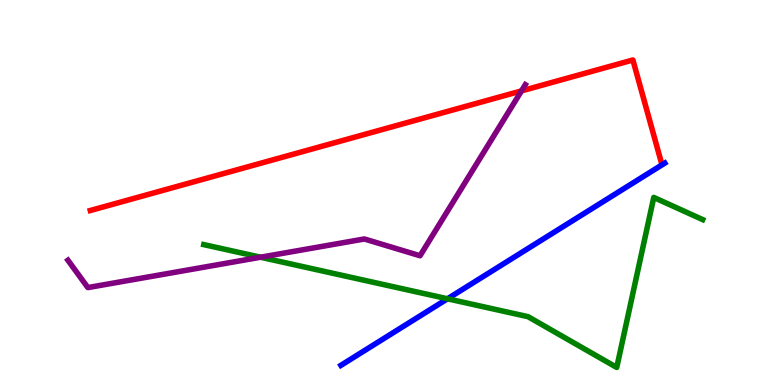[{'lines': ['blue', 'red'], 'intersections': []}, {'lines': ['green', 'red'], 'intersections': []}, {'lines': ['purple', 'red'], 'intersections': [{'x': 6.73, 'y': 7.64}]}, {'lines': ['blue', 'green'], 'intersections': [{'x': 5.77, 'y': 2.24}]}, {'lines': ['blue', 'purple'], 'intersections': []}, {'lines': ['green', 'purple'], 'intersections': [{'x': 3.36, 'y': 3.32}]}]